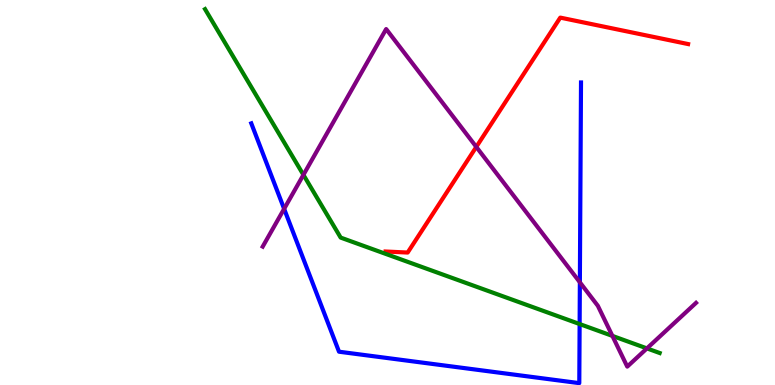[{'lines': ['blue', 'red'], 'intersections': []}, {'lines': ['green', 'red'], 'intersections': []}, {'lines': ['purple', 'red'], 'intersections': [{'x': 6.15, 'y': 6.18}]}, {'lines': ['blue', 'green'], 'intersections': [{'x': 7.48, 'y': 1.58}]}, {'lines': ['blue', 'purple'], 'intersections': [{'x': 3.67, 'y': 4.58}, {'x': 7.48, 'y': 2.67}]}, {'lines': ['green', 'purple'], 'intersections': [{'x': 3.92, 'y': 5.46}, {'x': 7.9, 'y': 1.28}, {'x': 8.35, 'y': 0.951}]}]